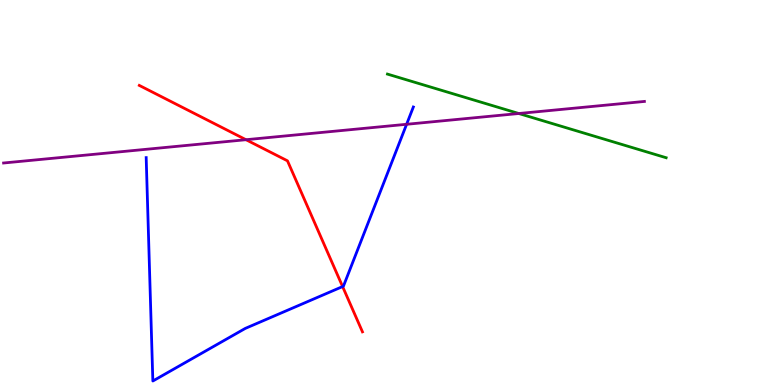[{'lines': ['blue', 'red'], 'intersections': [{'x': 4.42, 'y': 2.56}]}, {'lines': ['green', 'red'], 'intersections': []}, {'lines': ['purple', 'red'], 'intersections': [{'x': 3.17, 'y': 6.37}]}, {'lines': ['blue', 'green'], 'intersections': []}, {'lines': ['blue', 'purple'], 'intersections': [{'x': 5.25, 'y': 6.77}]}, {'lines': ['green', 'purple'], 'intersections': [{'x': 6.69, 'y': 7.05}]}]